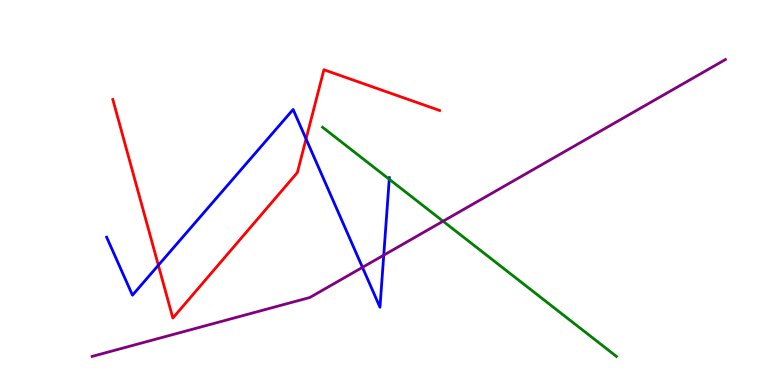[{'lines': ['blue', 'red'], 'intersections': [{'x': 2.04, 'y': 3.11}, {'x': 3.95, 'y': 6.39}]}, {'lines': ['green', 'red'], 'intersections': []}, {'lines': ['purple', 'red'], 'intersections': []}, {'lines': ['blue', 'green'], 'intersections': [{'x': 5.02, 'y': 5.34}]}, {'lines': ['blue', 'purple'], 'intersections': [{'x': 4.68, 'y': 3.06}, {'x': 4.95, 'y': 3.37}]}, {'lines': ['green', 'purple'], 'intersections': [{'x': 5.72, 'y': 4.25}]}]